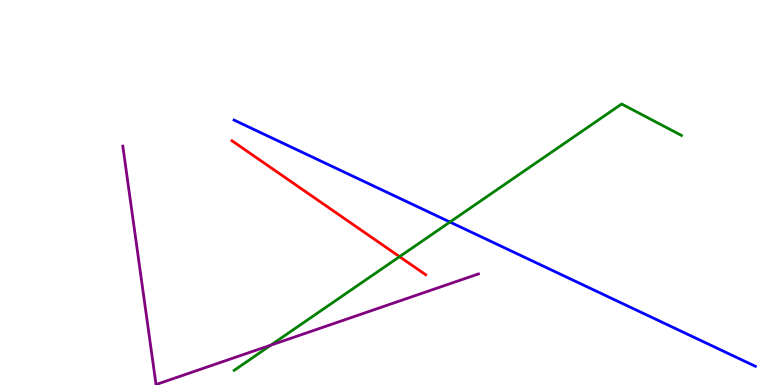[{'lines': ['blue', 'red'], 'intersections': []}, {'lines': ['green', 'red'], 'intersections': [{'x': 5.16, 'y': 3.33}]}, {'lines': ['purple', 'red'], 'intersections': []}, {'lines': ['blue', 'green'], 'intersections': [{'x': 5.81, 'y': 4.23}]}, {'lines': ['blue', 'purple'], 'intersections': []}, {'lines': ['green', 'purple'], 'intersections': [{'x': 3.49, 'y': 1.03}]}]